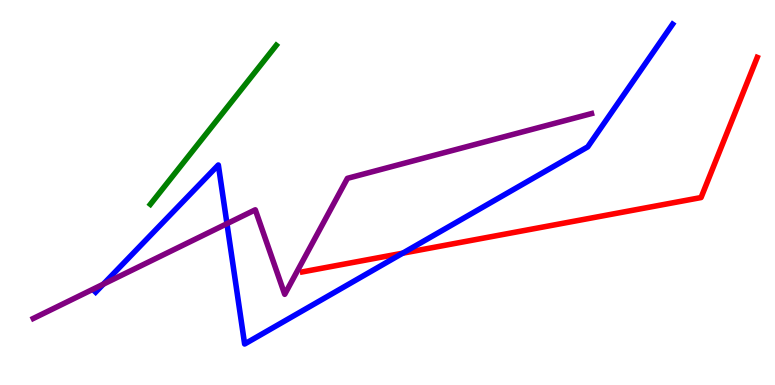[{'lines': ['blue', 'red'], 'intersections': [{'x': 5.2, 'y': 3.42}]}, {'lines': ['green', 'red'], 'intersections': []}, {'lines': ['purple', 'red'], 'intersections': []}, {'lines': ['blue', 'green'], 'intersections': []}, {'lines': ['blue', 'purple'], 'intersections': [{'x': 1.33, 'y': 2.62}, {'x': 2.93, 'y': 4.19}]}, {'lines': ['green', 'purple'], 'intersections': []}]